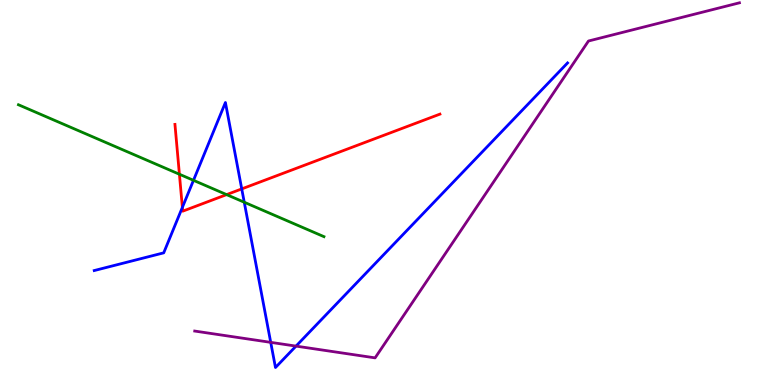[{'lines': ['blue', 'red'], 'intersections': [{'x': 2.35, 'y': 4.61}, {'x': 3.12, 'y': 5.09}]}, {'lines': ['green', 'red'], 'intersections': [{'x': 2.31, 'y': 5.47}, {'x': 2.92, 'y': 4.94}]}, {'lines': ['purple', 'red'], 'intersections': []}, {'lines': ['blue', 'green'], 'intersections': [{'x': 2.5, 'y': 5.32}, {'x': 3.15, 'y': 4.75}]}, {'lines': ['blue', 'purple'], 'intersections': [{'x': 3.49, 'y': 1.11}, {'x': 3.82, 'y': 1.01}]}, {'lines': ['green', 'purple'], 'intersections': []}]